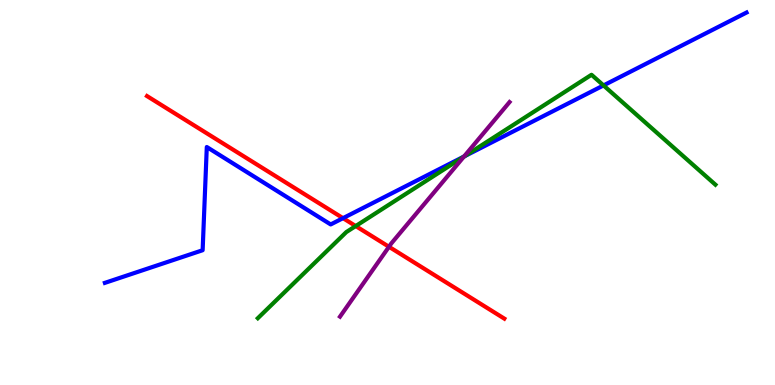[{'lines': ['blue', 'red'], 'intersections': [{'x': 4.43, 'y': 4.33}]}, {'lines': ['green', 'red'], 'intersections': [{'x': 4.59, 'y': 4.13}]}, {'lines': ['purple', 'red'], 'intersections': [{'x': 5.02, 'y': 3.59}]}, {'lines': ['blue', 'green'], 'intersections': [{'x': 5.99, 'y': 5.94}, {'x': 7.79, 'y': 7.78}]}, {'lines': ['blue', 'purple'], 'intersections': [{'x': 5.99, 'y': 5.94}]}, {'lines': ['green', 'purple'], 'intersections': [{'x': 5.99, 'y': 5.93}]}]